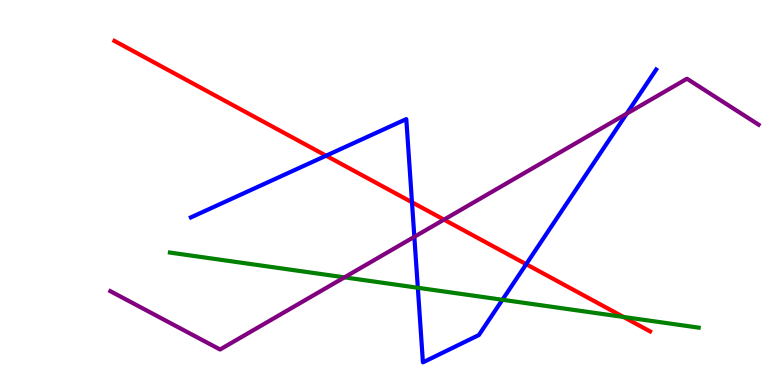[{'lines': ['blue', 'red'], 'intersections': [{'x': 4.21, 'y': 5.96}, {'x': 5.32, 'y': 4.75}, {'x': 6.79, 'y': 3.14}]}, {'lines': ['green', 'red'], 'intersections': [{'x': 8.04, 'y': 1.77}]}, {'lines': ['purple', 'red'], 'intersections': [{'x': 5.73, 'y': 4.3}]}, {'lines': ['blue', 'green'], 'intersections': [{'x': 5.39, 'y': 2.53}, {'x': 6.48, 'y': 2.21}]}, {'lines': ['blue', 'purple'], 'intersections': [{'x': 5.35, 'y': 3.85}, {'x': 8.09, 'y': 7.05}]}, {'lines': ['green', 'purple'], 'intersections': [{'x': 4.44, 'y': 2.8}]}]